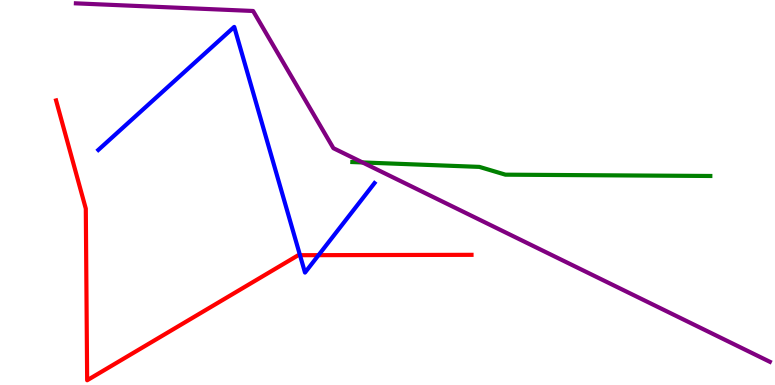[{'lines': ['blue', 'red'], 'intersections': [{'x': 3.87, 'y': 3.37}, {'x': 4.11, 'y': 3.37}]}, {'lines': ['green', 'red'], 'intersections': []}, {'lines': ['purple', 'red'], 'intersections': []}, {'lines': ['blue', 'green'], 'intersections': []}, {'lines': ['blue', 'purple'], 'intersections': []}, {'lines': ['green', 'purple'], 'intersections': [{'x': 4.68, 'y': 5.78}]}]